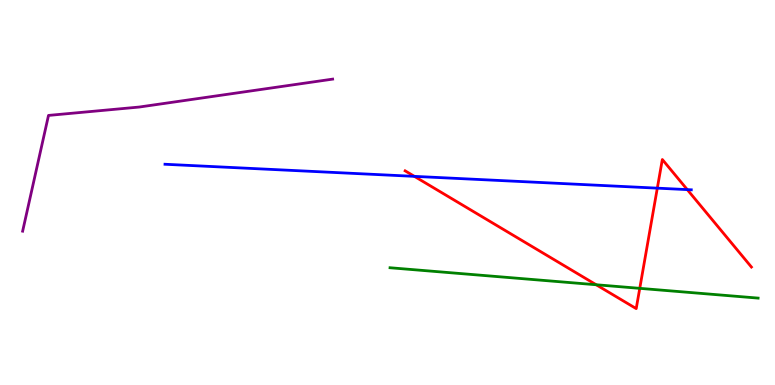[{'lines': ['blue', 'red'], 'intersections': [{'x': 5.35, 'y': 5.42}, {'x': 8.48, 'y': 5.11}, {'x': 8.87, 'y': 5.08}]}, {'lines': ['green', 'red'], 'intersections': [{'x': 7.69, 'y': 2.6}, {'x': 8.26, 'y': 2.51}]}, {'lines': ['purple', 'red'], 'intersections': []}, {'lines': ['blue', 'green'], 'intersections': []}, {'lines': ['blue', 'purple'], 'intersections': []}, {'lines': ['green', 'purple'], 'intersections': []}]